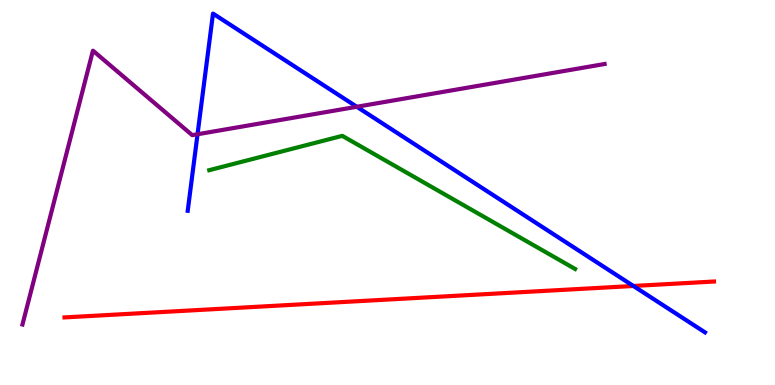[{'lines': ['blue', 'red'], 'intersections': [{'x': 8.17, 'y': 2.57}]}, {'lines': ['green', 'red'], 'intersections': []}, {'lines': ['purple', 'red'], 'intersections': []}, {'lines': ['blue', 'green'], 'intersections': []}, {'lines': ['blue', 'purple'], 'intersections': [{'x': 2.55, 'y': 6.51}, {'x': 4.6, 'y': 7.23}]}, {'lines': ['green', 'purple'], 'intersections': []}]